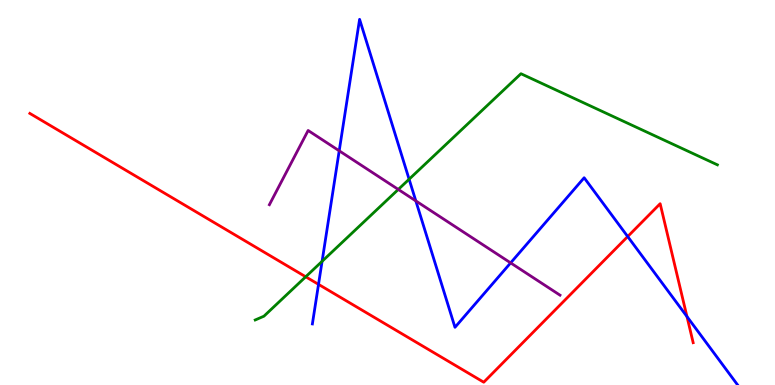[{'lines': ['blue', 'red'], 'intersections': [{'x': 4.11, 'y': 2.61}, {'x': 8.1, 'y': 3.86}, {'x': 8.86, 'y': 1.78}]}, {'lines': ['green', 'red'], 'intersections': [{'x': 3.94, 'y': 2.81}]}, {'lines': ['purple', 'red'], 'intersections': []}, {'lines': ['blue', 'green'], 'intersections': [{'x': 4.16, 'y': 3.21}, {'x': 5.28, 'y': 5.34}]}, {'lines': ['blue', 'purple'], 'intersections': [{'x': 4.38, 'y': 6.08}, {'x': 5.37, 'y': 4.78}, {'x': 6.59, 'y': 3.17}]}, {'lines': ['green', 'purple'], 'intersections': [{'x': 5.14, 'y': 5.08}]}]